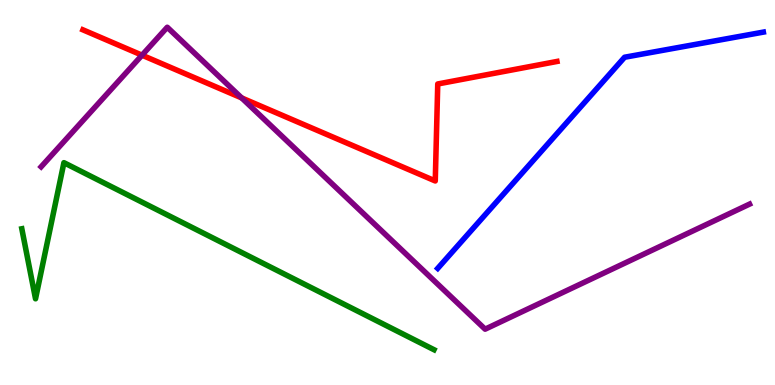[{'lines': ['blue', 'red'], 'intersections': []}, {'lines': ['green', 'red'], 'intersections': []}, {'lines': ['purple', 'red'], 'intersections': [{'x': 1.83, 'y': 8.57}, {'x': 3.12, 'y': 7.46}]}, {'lines': ['blue', 'green'], 'intersections': []}, {'lines': ['blue', 'purple'], 'intersections': []}, {'lines': ['green', 'purple'], 'intersections': []}]